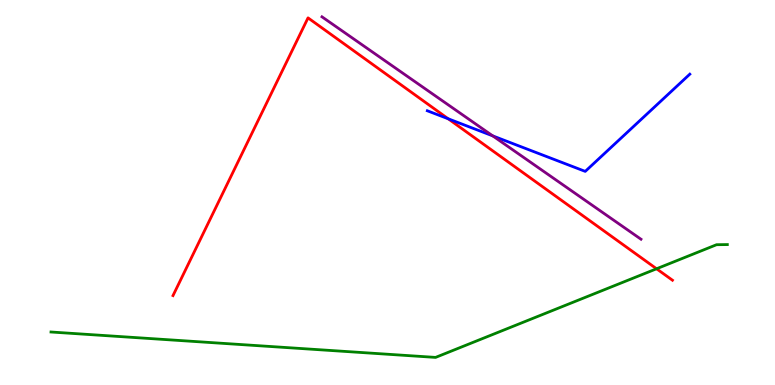[{'lines': ['blue', 'red'], 'intersections': [{'x': 5.78, 'y': 6.91}]}, {'lines': ['green', 'red'], 'intersections': [{'x': 8.47, 'y': 3.02}]}, {'lines': ['purple', 'red'], 'intersections': []}, {'lines': ['blue', 'green'], 'intersections': []}, {'lines': ['blue', 'purple'], 'intersections': [{'x': 6.36, 'y': 6.47}]}, {'lines': ['green', 'purple'], 'intersections': []}]